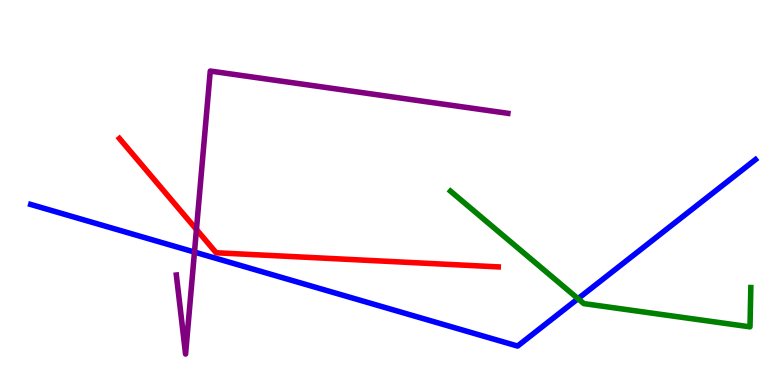[{'lines': ['blue', 'red'], 'intersections': []}, {'lines': ['green', 'red'], 'intersections': []}, {'lines': ['purple', 'red'], 'intersections': [{'x': 2.53, 'y': 4.04}]}, {'lines': ['blue', 'green'], 'intersections': [{'x': 7.46, 'y': 2.24}]}, {'lines': ['blue', 'purple'], 'intersections': [{'x': 2.51, 'y': 3.45}]}, {'lines': ['green', 'purple'], 'intersections': []}]